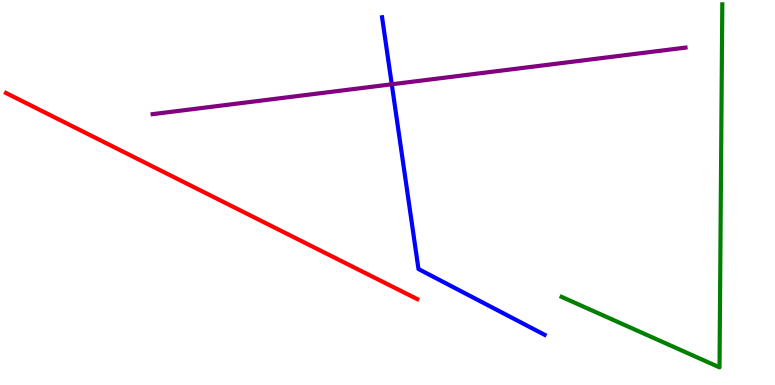[{'lines': ['blue', 'red'], 'intersections': []}, {'lines': ['green', 'red'], 'intersections': []}, {'lines': ['purple', 'red'], 'intersections': []}, {'lines': ['blue', 'green'], 'intersections': []}, {'lines': ['blue', 'purple'], 'intersections': [{'x': 5.06, 'y': 7.81}]}, {'lines': ['green', 'purple'], 'intersections': []}]